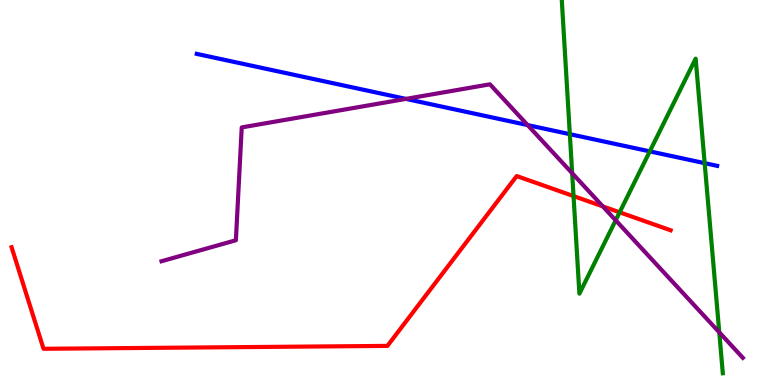[{'lines': ['blue', 'red'], 'intersections': []}, {'lines': ['green', 'red'], 'intersections': [{'x': 7.4, 'y': 4.91}, {'x': 8.0, 'y': 4.49}]}, {'lines': ['purple', 'red'], 'intersections': [{'x': 7.78, 'y': 4.64}]}, {'lines': ['blue', 'green'], 'intersections': [{'x': 7.35, 'y': 6.52}, {'x': 8.38, 'y': 6.07}, {'x': 9.09, 'y': 5.76}]}, {'lines': ['blue', 'purple'], 'intersections': [{'x': 5.24, 'y': 7.43}, {'x': 6.81, 'y': 6.75}]}, {'lines': ['green', 'purple'], 'intersections': [{'x': 7.38, 'y': 5.5}, {'x': 7.94, 'y': 4.28}, {'x': 9.28, 'y': 1.37}]}]